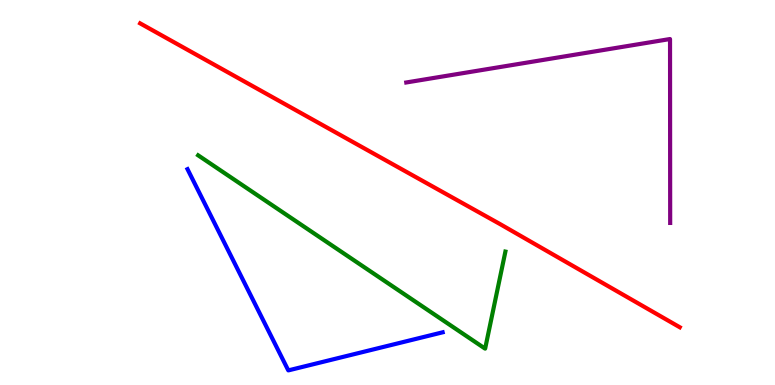[{'lines': ['blue', 'red'], 'intersections': []}, {'lines': ['green', 'red'], 'intersections': []}, {'lines': ['purple', 'red'], 'intersections': []}, {'lines': ['blue', 'green'], 'intersections': []}, {'lines': ['blue', 'purple'], 'intersections': []}, {'lines': ['green', 'purple'], 'intersections': []}]